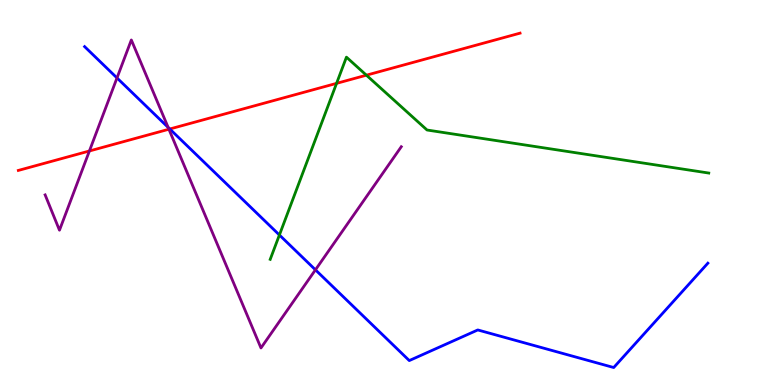[{'lines': ['blue', 'red'], 'intersections': [{'x': 2.19, 'y': 6.65}]}, {'lines': ['green', 'red'], 'intersections': [{'x': 4.34, 'y': 7.83}, {'x': 4.73, 'y': 8.05}]}, {'lines': ['purple', 'red'], 'intersections': [{'x': 1.15, 'y': 6.08}, {'x': 2.18, 'y': 6.64}]}, {'lines': ['blue', 'green'], 'intersections': [{'x': 3.61, 'y': 3.9}]}, {'lines': ['blue', 'purple'], 'intersections': [{'x': 1.51, 'y': 7.98}, {'x': 2.17, 'y': 6.69}, {'x': 4.07, 'y': 2.99}]}, {'lines': ['green', 'purple'], 'intersections': []}]